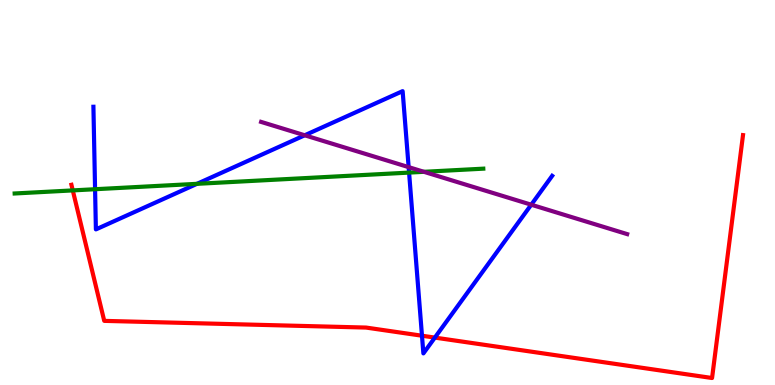[{'lines': ['blue', 'red'], 'intersections': [{'x': 5.44, 'y': 1.28}, {'x': 5.61, 'y': 1.23}]}, {'lines': ['green', 'red'], 'intersections': [{'x': 0.939, 'y': 5.05}]}, {'lines': ['purple', 'red'], 'intersections': []}, {'lines': ['blue', 'green'], 'intersections': [{'x': 1.23, 'y': 5.09}, {'x': 2.54, 'y': 5.23}, {'x': 5.28, 'y': 5.52}]}, {'lines': ['blue', 'purple'], 'intersections': [{'x': 3.93, 'y': 6.49}, {'x': 5.27, 'y': 5.66}, {'x': 6.85, 'y': 4.68}]}, {'lines': ['green', 'purple'], 'intersections': [{'x': 5.47, 'y': 5.54}]}]